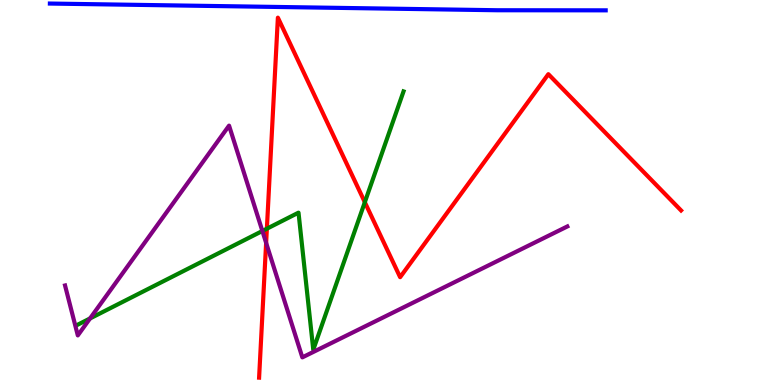[{'lines': ['blue', 'red'], 'intersections': []}, {'lines': ['green', 'red'], 'intersections': [{'x': 3.44, 'y': 4.06}, {'x': 4.71, 'y': 4.75}]}, {'lines': ['purple', 'red'], 'intersections': [{'x': 3.43, 'y': 3.69}]}, {'lines': ['blue', 'green'], 'intersections': []}, {'lines': ['blue', 'purple'], 'intersections': []}, {'lines': ['green', 'purple'], 'intersections': [{'x': 1.16, 'y': 1.73}, {'x': 3.39, 'y': 4.0}]}]